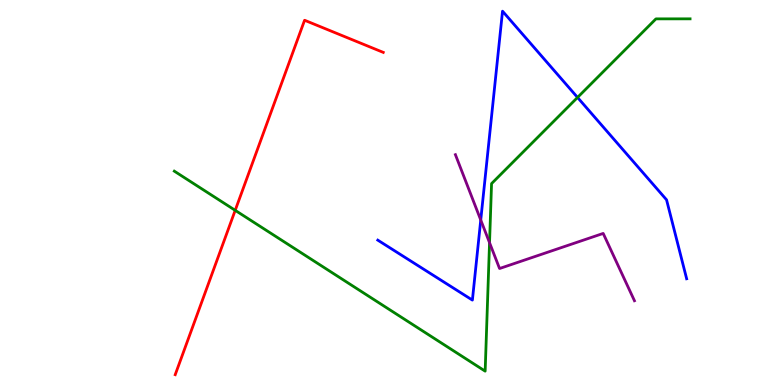[{'lines': ['blue', 'red'], 'intersections': []}, {'lines': ['green', 'red'], 'intersections': [{'x': 3.03, 'y': 4.54}]}, {'lines': ['purple', 'red'], 'intersections': []}, {'lines': ['blue', 'green'], 'intersections': [{'x': 7.45, 'y': 7.47}]}, {'lines': ['blue', 'purple'], 'intersections': [{'x': 6.2, 'y': 4.29}]}, {'lines': ['green', 'purple'], 'intersections': [{'x': 6.32, 'y': 3.7}]}]